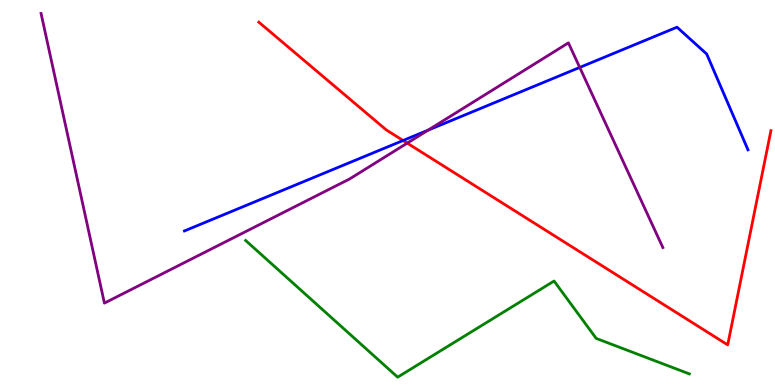[{'lines': ['blue', 'red'], 'intersections': [{'x': 5.2, 'y': 6.35}]}, {'lines': ['green', 'red'], 'intersections': []}, {'lines': ['purple', 'red'], 'intersections': [{'x': 5.25, 'y': 6.28}]}, {'lines': ['blue', 'green'], 'intersections': []}, {'lines': ['blue', 'purple'], 'intersections': [{'x': 5.52, 'y': 6.62}, {'x': 7.48, 'y': 8.25}]}, {'lines': ['green', 'purple'], 'intersections': []}]